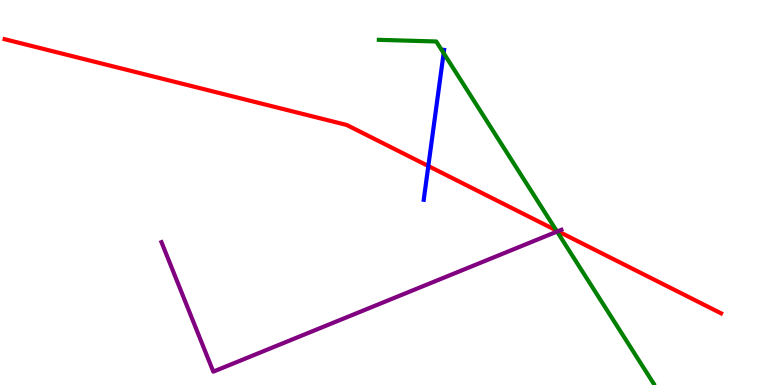[{'lines': ['blue', 'red'], 'intersections': [{'x': 5.53, 'y': 5.69}]}, {'lines': ['green', 'red'], 'intersections': [{'x': 7.18, 'y': 4.01}]}, {'lines': ['purple', 'red'], 'intersections': [{'x': 7.2, 'y': 3.99}]}, {'lines': ['blue', 'green'], 'intersections': [{'x': 5.72, 'y': 8.62}]}, {'lines': ['blue', 'purple'], 'intersections': []}, {'lines': ['green', 'purple'], 'intersections': [{'x': 7.19, 'y': 3.99}]}]